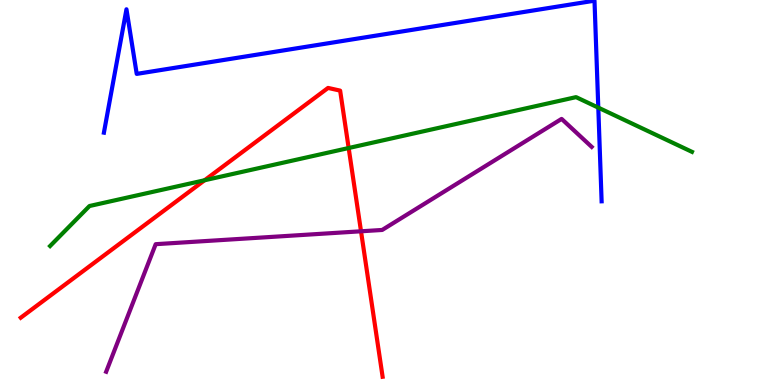[{'lines': ['blue', 'red'], 'intersections': []}, {'lines': ['green', 'red'], 'intersections': [{'x': 2.64, 'y': 5.32}, {'x': 4.5, 'y': 6.16}]}, {'lines': ['purple', 'red'], 'intersections': [{'x': 4.66, 'y': 3.99}]}, {'lines': ['blue', 'green'], 'intersections': [{'x': 7.72, 'y': 7.2}]}, {'lines': ['blue', 'purple'], 'intersections': []}, {'lines': ['green', 'purple'], 'intersections': []}]